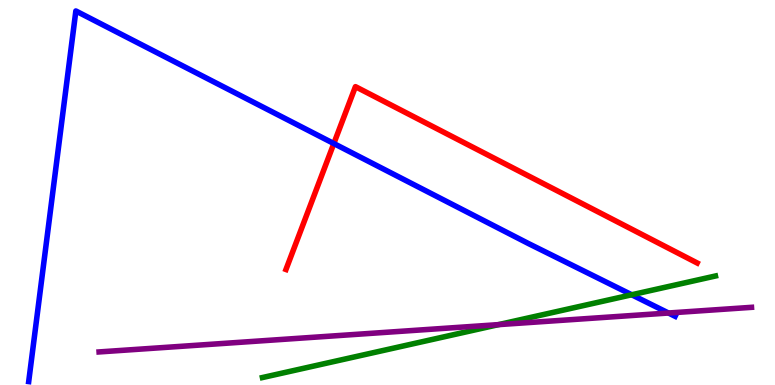[{'lines': ['blue', 'red'], 'intersections': [{'x': 4.31, 'y': 6.27}]}, {'lines': ['green', 'red'], 'intersections': []}, {'lines': ['purple', 'red'], 'intersections': []}, {'lines': ['blue', 'green'], 'intersections': [{'x': 8.15, 'y': 2.34}]}, {'lines': ['blue', 'purple'], 'intersections': [{'x': 8.63, 'y': 1.87}]}, {'lines': ['green', 'purple'], 'intersections': [{'x': 6.43, 'y': 1.57}]}]